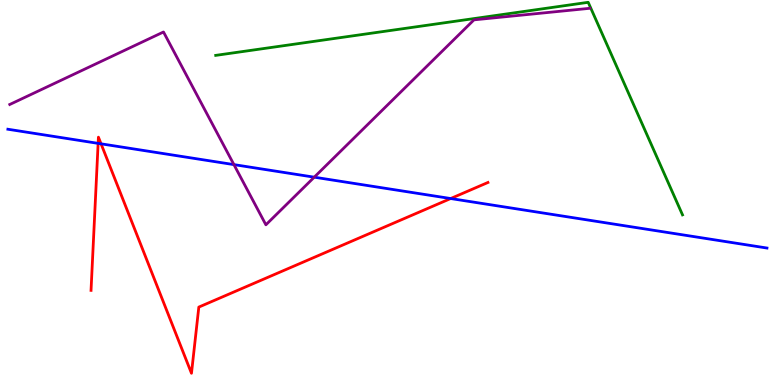[{'lines': ['blue', 'red'], 'intersections': [{'x': 1.27, 'y': 6.28}, {'x': 1.3, 'y': 6.26}, {'x': 5.82, 'y': 4.84}]}, {'lines': ['green', 'red'], 'intersections': []}, {'lines': ['purple', 'red'], 'intersections': []}, {'lines': ['blue', 'green'], 'intersections': []}, {'lines': ['blue', 'purple'], 'intersections': [{'x': 3.02, 'y': 5.72}, {'x': 4.05, 'y': 5.4}]}, {'lines': ['green', 'purple'], 'intersections': []}]